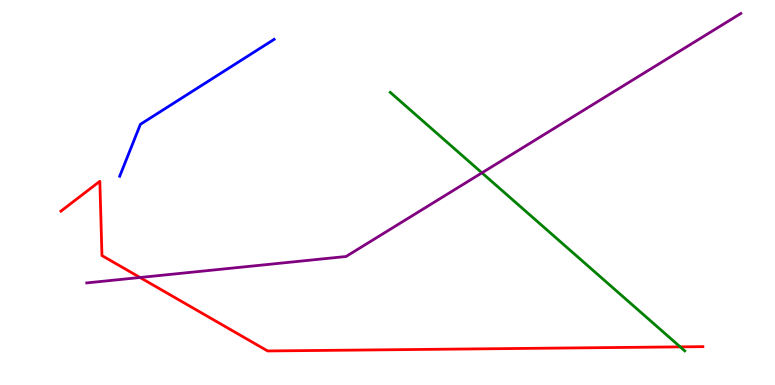[{'lines': ['blue', 'red'], 'intersections': []}, {'lines': ['green', 'red'], 'intersections': [{'x': 8.78, 'y': 0.99}]}, {'lines': ['purple', 'red'], 'intersections': [{'x': 1.81, 'y': 2.79}]}, {'lines': ['blue', 'green'], 'intersections': []}, {'lines': ['blue', 'purple'], 'intersections': []}, {'lines': ['green', 'purple'], 'intersections': [{'x': 6.22, 'y': 5.51}]}]